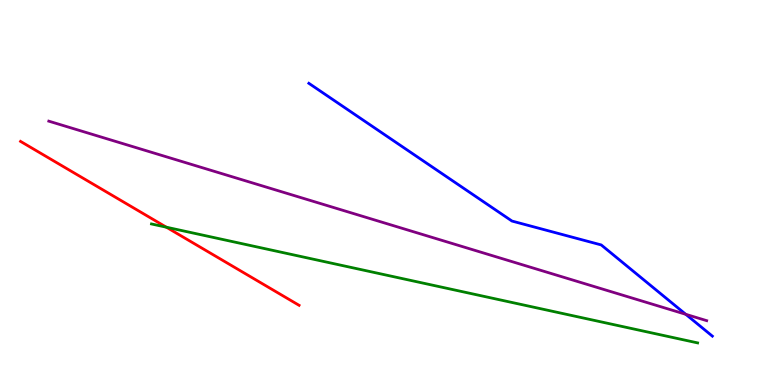[{'lines': ['blue', 'red'], 'intersections': []}, {'lines': ['green', 'red'], 'intersections': [{'x': 2.15, 'y': 4.1}]}, {'lines': ['purple', 'red'], 'intersections': []}, {'lines': ['blue', 'green'], 'intersections': []}, {'lines': ['blue', 'purple'], 'intersections': [{'x': 8.85, 'y': 1.84}]}, {'lines': ['green', 'purple'], 'intersections': []}]